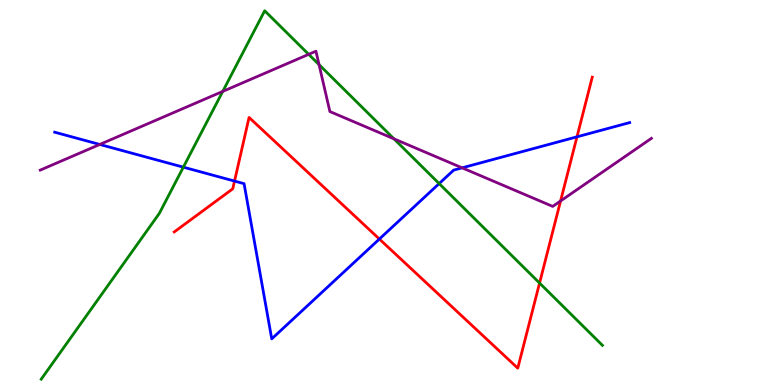[{'lines': ['blue', 'red'], 'intersections': [{'x': 3.03, 'y': 5.3}, {'x': 4.9, 'y': 3.79}, {'x': 7.44, 'y': 6.45}]}, {'lines': ['green', 'red'], 'intersections': [{'x': 6.96, 'y': 2.65}]}, {'lines': ['purple', 'red'], 'intersections': [{'x': 7.23, 'y': 4.78}]}, {'lines': ['blue', 'green'], 'intersections': [{'x': 2.37, 'y': 5.66}, {'x': 5.67, 'y': 5.23}]}, {'lines': ['blue', 'purple'], 'intersections': [{'x': 1.29, 'y': 6.25}, {'x': 5.96, 'y': 5.64}]}, {'lines': ['green', 'purple'], 'intersections': [{'x': 2.87, 'y': 7.63}, {'x': 3.98, 'y': 8.59}, {'x': 4.12, 'y': 8.32}, {'x': 5.08, 'y': 6.39}]}]